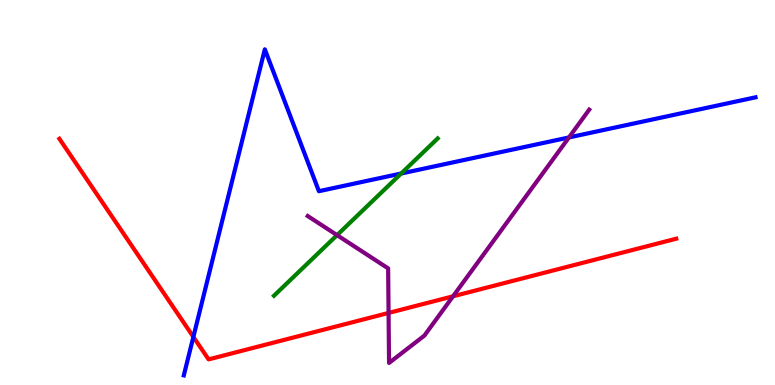[{'lines': ['blue', 'red'], 'intersections': [{'x': 2.5, 'y': 1.25}]}, {'lines': ['green', 'red'], 'intersections': []}, {'lines': ['purple', 'red'], 'intersections': [{'x': 5.01, 'y': 1.87}, {'x': 5.85, 'y': 2.3}]}, {'lines': ['blue', 'green'], 'intersections': [{'x': 5.18, 'y': 5.49}]}, {'lines': ['blue', 'purple'], 'intersections': [{'x': 7.34, 'y': 6.43}]}, {'lines': ['green', 'purple'], 'intersections': [{'x': 4.35, 'y': 3.89}]}]